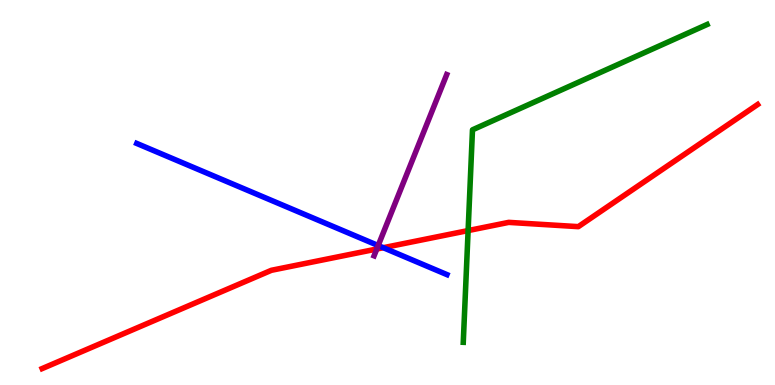[{'lines': ['blue', 'red'], 'intersections': [{'x': 4.95, 'y': 3.57}]}, {'lines': ['green', 'red'], 'intersections': [{'x': 6.04, 'y': 4.01}]}, {'lines': ['purple', 'red'], 'intersections': [{'x': 4.86, 'y': 3.53}]}, {'lines': ['blue', 'green'], 'intersections': []}, {'lines': ['blue', 'purple'], 'intersections': [{'x': 4.88, 'y': 3.62}]}, {'lines': ['green', 'purple'], 'intersections': []}]